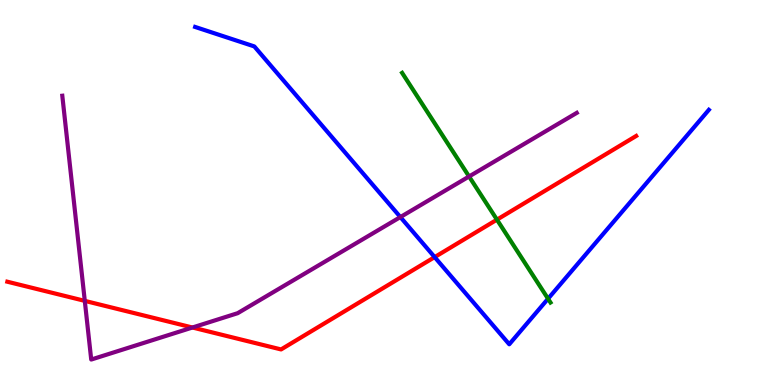[{'lines': ['blue', 'red'], 'intersections': [{'x': 5.61, 'y': 3.32}]}, {'lines': ['green', 'red'], 'intersections': [{'x': 6.41, 'y': 4.29}]}, {'lines': ['purple', 'red'], 'intersections': [{'x': 1.09, 'y': 2.19}, {'x': 2.48, 'y': 1.49}]}, {'lines': ['blue', 'green'], 'intersections': [{'x': 7.07, 'y': 2.24}]}, {'lines': ['blue', 'purple'], 'intersections': [{'x': 5.17, 'y': 4.36}]}, {'lines': ['green', 'purple'], 'intersections': [{'x': 6.05, 'y': 5.42}]}]